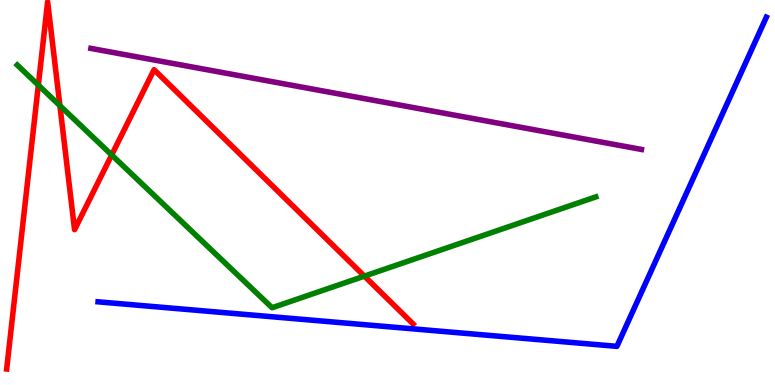[{'lines': ['blue', 'red'], 'intersections': []}, {'lines': ['green', 'red'], 'intersections': [{'x': 0.495, 'y': 7.79}, {'x': 0.773, 'y': 7.26}, {'x': 1.44, 'y': 5.97}, {'x': 4.7, 'y': 2.83}]}, {'lines': ['purple', 'red'], 'intersections': []}, {'lines': ['blue', 'green'], 'intersections': []}, {'lines': ['blue', 'purple'], 'intersections': []}, {'lines': ['green', 'purple'], 'intersections': []}]